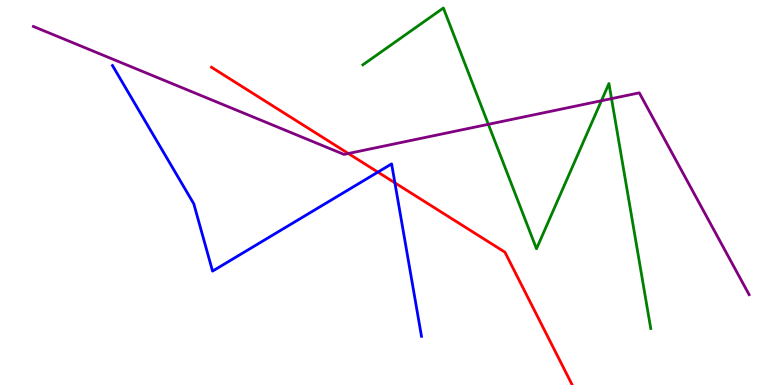[{'lines': ['blue', 'red'], 'intersections': [{'x': 4.88, 'y': 5.53}, {'x': 5.1, 'y': 5.25}]}, {'lines': ['green', 'red'], 'intersections': []}, {'lines': ['purple', 'red'], 'intersections': [{'x': 4.49, 'y': 6.01}]}, {'lines': ['blue', 'green'], 'intersections': []}, {'lines': ['blue', 'purple'], 'intersections': []}, {'lines': ['green', 'purple'], 'intersections': [{'x': 6.3, 'y': 6.77}, {'x': 7.76, 'y': 7.38}, {'x': 7.89, 'y': 7.44}]}]